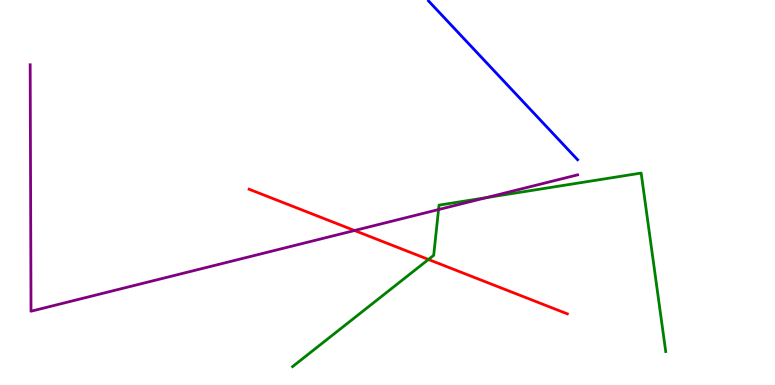[{'lines': ['blue', 'red'], 'intersections': []}, {'lines': ['green', 'red'], 'intersections': [{'x': 5.53, 'y': 3.26}]}, {'lines': ['purple', 'red'], 'intersections': [{'x': 4.57, 'y': 4.01}]}, {'lines': ['blue', 'green'], 'intersections': []}, {'lines': ['blue', 'purple'], 'intersections': []}, {'lines': ['green', 'purple'], 'intersections': [{'x': 5.66, 'y': 4.56}, {'x': 6.27, 'y': 4.87}]}]